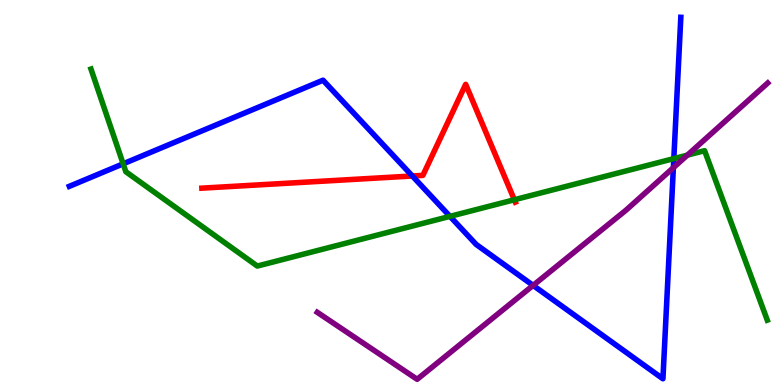[{'lines': ['blue', 'red'], 'intersections': [{'x': 5.32, 'y': 5.43}]}, {'lines': ['green', 'red'], 'intersections': [{'x': 6.64, 'y': 4.81}]}, {'lines': ['purple', 'red'], 'intersections': []}, {'lines': ['blue', 'green'], 'intersections': [{'x': 1.59, 'y': 5.74}, {'x': 5.81, 'y': 4.38}, {'x': 8.69, 'y': 5.88}]}, {'lines': ['blue', 'purple'], 'intersections': [{'x': 6.88, 'y': 2.59}, {'x': 8.69, 'y': 5.64}]}, {'lines': ['green', 'purple'], 'intersections': [{'x': 8.87, 'y': 5.97}]}]